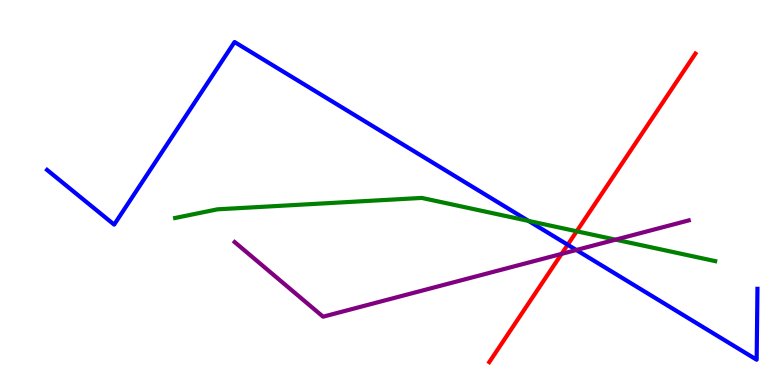[{'lines': ['blue', 'red'], 'intersections': [{'x': 7.33, 'y': 3.64}]}, {'lines': ['green', 'red'], 'intersections': [{'x': 7.44, 'y': 3.99}]}, {'lines': ['purple', 'red'], 'intersections': [{'x': 7.25, 'y': 3.41}]}, {'lines': ['blue', 'green'], 'intersections': [{'x': 6.82, 'y': 4.26}]}, {'lines': ['blue', 'purple'], 'intersections': [{'x': 7.44, 'y': 3.51}]}, {'lines': ['green', 'purple'], 'intersections': [{'x': 7.94, 'y': 3.78}]}]